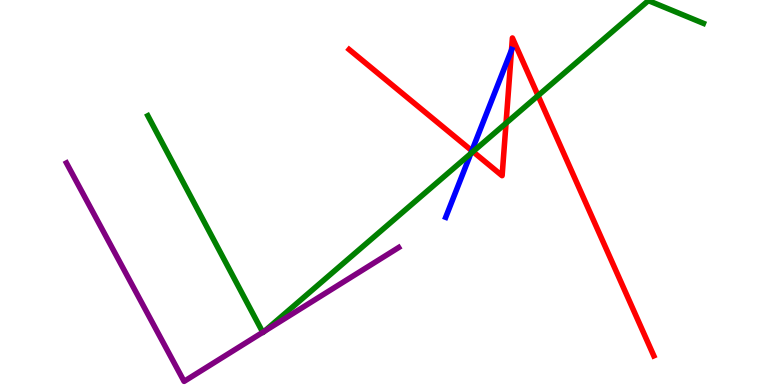[{'lines': ['blue', 'red'], 'intersections': [{'x': 6.09, 'y': 6.08}, {'x': 6.6, 'y': 8.7}]}, {'lines': ['green', 'red'], 'intersections': [{'x': 6.1, 'y': 6.06}, {'x': 6.53, 'y': 6.8}, {'x': 6.94, 'y': 7.52}]}, {'lines': ['purple', 'red'], 'intersections': []}, {'lines': ['blue', 'green'], 'intersections': [{'x': 6.07, 'y': 6.01}]}, {'lines': ['blue', 'purple'], 'intersections': []}, {'lines': ['green', 'purple'], 'intersections': [{'x': 3.39, 'y': 1.37}, {'x': 3.41, 'y': 1.39}]}]